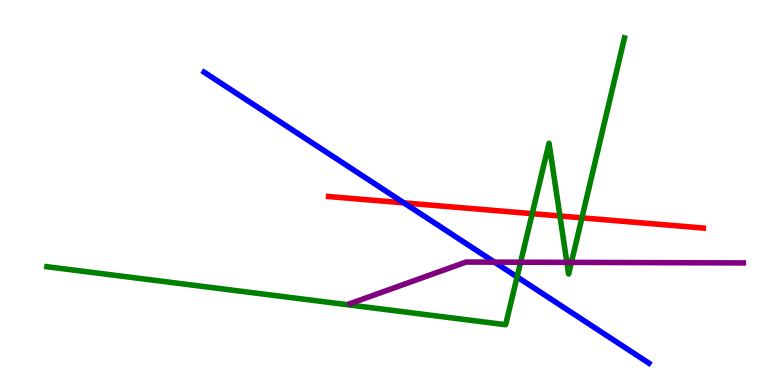[{'lines': ['blue', 'red'], 'intersections': [{'x': 5.21, 'y': 4.73}]}, {'lines': ['green', 'red'], 'intersections': [{'x': 6.87, 'y': 4.45}, {'x': 7.22, 'y': 4.39}, {'x': 7.51, 'y': 4.34}]}, {'lines': ['purple', 'red'], 'intersections': []}, {'lines': ['blue', 'green'], 'intersections': [{'x': 6.67, 'y': 2.81}]}, {'lines': ['blue', 'purple'], 'intersections': [{'x': 6.38, 'y': 3.19}]}, {'lines': ['green', 'purple'], 'intersections': [{'x': 6.72, 'y': 3.19}, {'x': 7.31, 'y': 3.19}, {'x': 7.37, 'y': 3.18}]}]